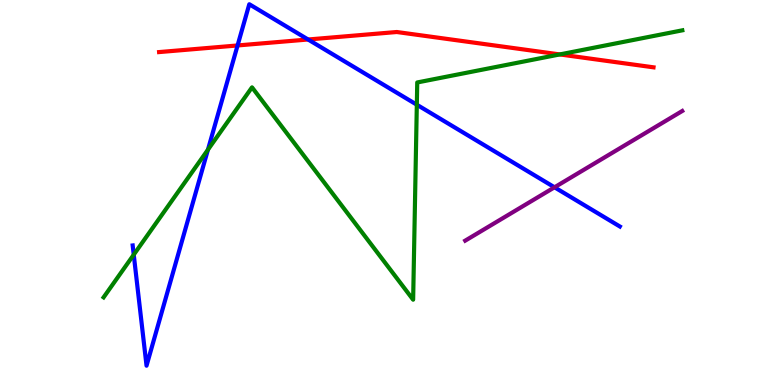[{'lines': ['blue', 'red'], 'intersections': [{'x': 3.07, 'y': 8.82}, {'x': 3.98, 'y': 8.97}]}, {'lines': ['green', 'red'], 'intersections': [{'x': 7.22, 'y': 8.59}]}, {'lines': ['purple', 'red'], 'intersections': []}, {'lines': ['blue', 'green'], 'intersections': [{'x': 1.73, 'y': 3.38}, {'x': 2.68, 'y': 6.11}, {'x': 5.38, 'y': 7.28}]}, {'lines': ['blue', 'purple'], 'intersections': [{'x': 7.16, 'y': 5.14}]}, {'lines': ['green', 'purple'], 'intersections': []}]